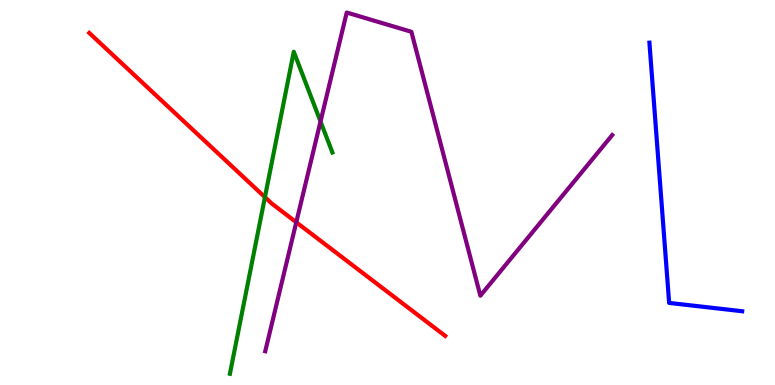[{'lines': ['blue', 'red'], 'intersections': []}, {'lines': ['green', 'red'], 'intersections': [{'x': 3.42, 'y': 4.88}]}, {'lines': ['purple', 'red'], 'intersections': [{'x': 3.82, 'y': 4.23}]}, {'lines': ['blue', 'green'], 'intersections': []}, {'lines': ['blue', 'purple'], 'intersections': []}, {'lines': ['green', 'purple'], 'intersections': [{'x': 4.14, 'y': 6.84}]}]